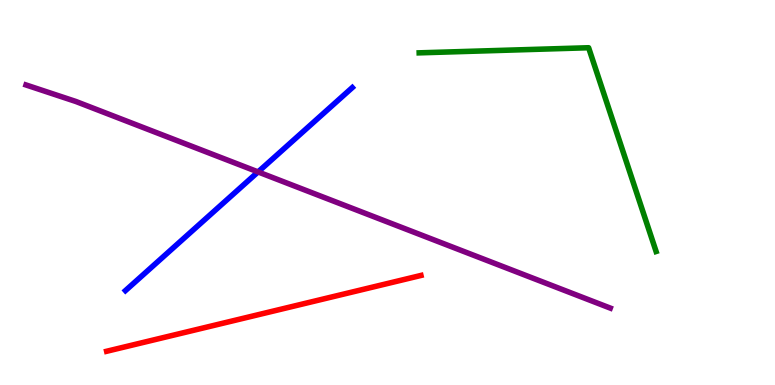[{'lines': ['blue', 'red'], 'intersections': []}, {'lines': ['green', 'red'], 'intersections': []}, {'lines': ['purple', 'red'], 'intersections': []}, {'lines': ['blue', 'green'], 'intersections': []}, {'lines': ['blue', 'purple'], 'intersections': [{'x': 3.33, 'y': 5.53}]}, {'lines': ['green', 'purple'], 'intersections': []}]